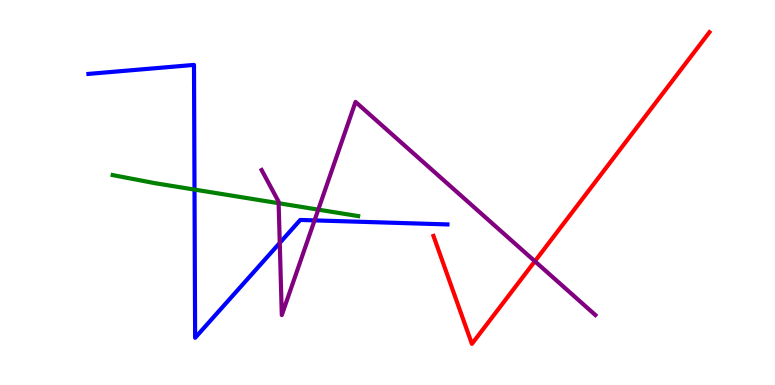[{'lines': ['blue', 'red'], 'intersections': []}, {'lines': ['green', 'red'], 'intersections': []}, {'lines': ['purple', 'red'], 'intersections': [{'x': 6.9, 'y': 3.21}]}, {'lines': ['blue', 'green'], 'intersections': [{'x': 2.51, 'y': 5.08}]}, {'lines': ['blue', 'purple'], 'intersections': [{'x': 3.61, 'y': 3.69}, {'x': 4.06, 'y': 4.28}]}, {'lines': ['green', 'purple'], 'intersections': [{'x': 3.6, 'y': 4.72}, {'x': 4.11, 'y': 4.56}]}]